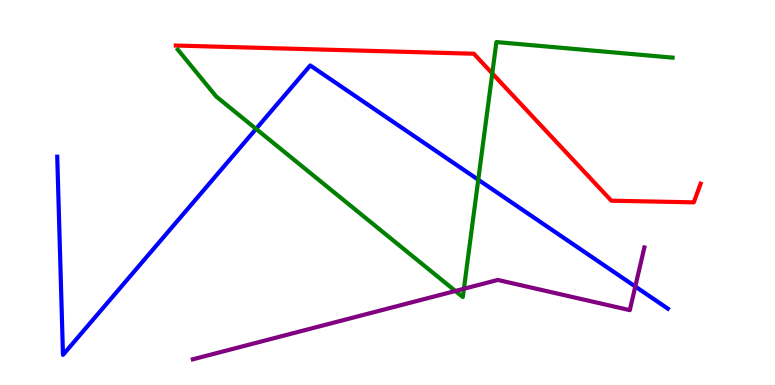[{'lines': ['blue', 'red'], 'intersections': []}, {'lines': ['green', 'red'], 'intersections': [{'x': 6.35, 'y': 8.09}]}, {'lines': ['purple', 'red'], 'intersections': []}, {'lines': ['blue', 'green'], 'intersections': [{'x': 3.3, 'y': 6.65}, {'x': 6.17, 'y': 5.33}]}, {'lines': ['blue', 'purple'], 'intersections': [{'x': 8.2, 'y': 2.56}]}, {'lines': ['green', 'purple'], 'intersections': [{'x': 5.88, 'y': 2.44}, {'x': 5.99, 'y': 2.5}]}]